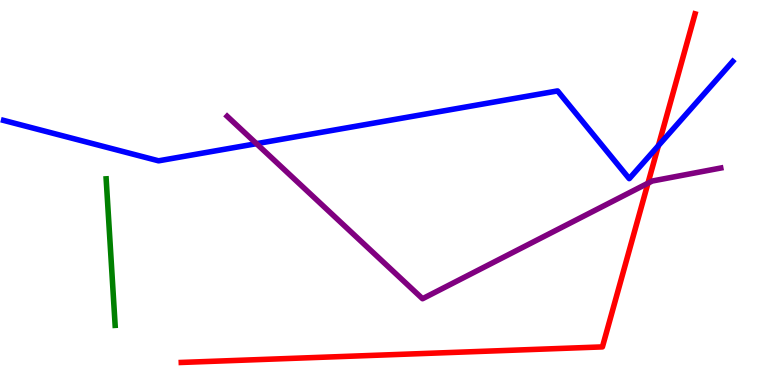[{'lines': ['blue', 'red'], 'intersections': [{'x': 8.5, 'y': 6.22}]}, {'lines': ['green', 'red'], 'intersections': []}, {'lines': ['purple', 'red'], 'intersections': [{'x': 8.36, 'y': 5.24}]}, {'lines': ['blue', 'green'], 'intersections': []}, {'lines': ['blue', 'purple'], 'intersections': [{'x': 3.31, 'y': 6.27}]}, {'lines': ['green', 'purple'], 'intersections': []}]